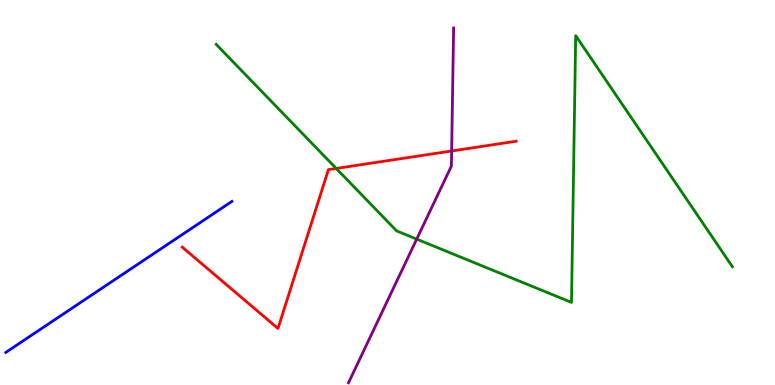[{'lines': ['blue', 'red'], 'intersections': []}, {'lines': ['green', 'red'], 'intersections': [{'x': 4.34, 'y': 5.62}]}, {'lines': ['purple', 'red'], 'intersections': [{'x': 5.83, 'y': 6.08}]}, {'lines': ['blue', 'green'], 'intersections': []}, {'lines': ['blue', 'purple'], 'intersections': []}, {'lines': ['green', 'purple'], 'intersections': [{'x': 5.38, 'y': 3.79}]}]